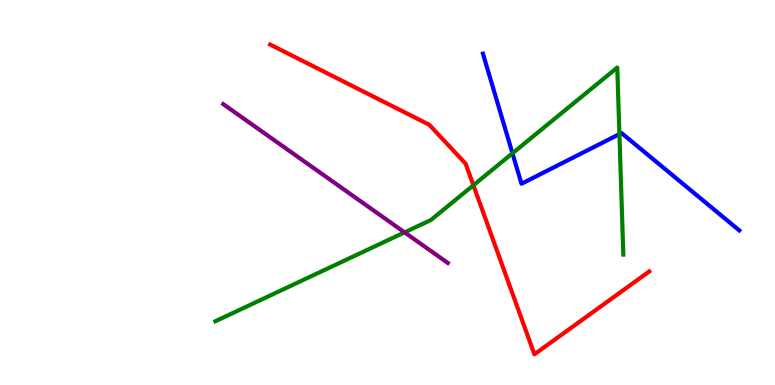[{'lines': ['blue', 'red'], 'intersections': []}, {'lines': ['green', 'red'], 'intersections': [{'x': 6.11, 'y': 5.19}]}, {'lines': ['purple', 'red'], 'intersections': []}, {'lines': ['blue', 'green'], 'intersections': [{'x': 6.61, 'y': 6.02}, {'x': 7.99, 'y': 6.52}]}, {'lines': ['blue', 'purple'], 'intersections': []}, {'lines': ['green', 'purple'], 'intersections': [{'x': 5.22, 'y': 3.96}]}]